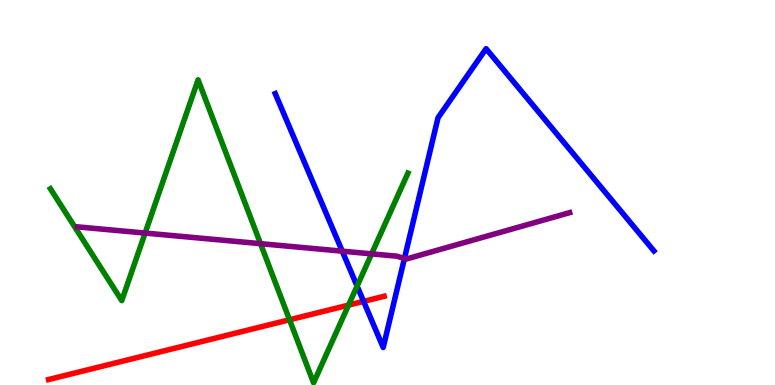[{'lines': ['blue', 'red'], 'intersections': [{'x': 4.69, 'y': 2.17}]}, {'lines': ['green', 'red'], 'intersections': [{'x': 3.74, 'y': 1.69}, {'x': 4.5, 'y': 2.07}]}, {'lines': ['purple', 'red'], 'intersections': []}, {'lines': ['blue', 'green'], 'intersections': [{'x': 4.61, 'y': 2.57}]}, {'lines': ['blue', 'purple'], 'intersections': [{'x': 4.42, 'y': 3.48}, {'x': 5.22, 'y': 3.29}]}, {'lines': ['green', 'purple'], 'intersections': [{'x': 1.87, 'y': 3.95}, {'x': 3.36, 'y': 3.67}, {'x': 4.79, 'y': 3.41}]}]